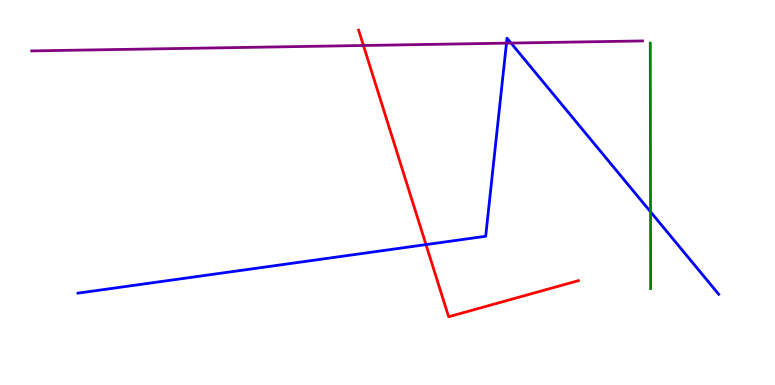[{'lines': ['blue', 'red'], 'intersections': [{'x': 5.5, 'y': 3.65}]}, {'lines': ['green', 'red'], 'intersections': []}, {'lines': ['purple', 'red'], 'intersections': [{'x': 4.69, 'y': 8.82}]}, {'lines': ['blue', 'green'], 'intersections': [{'x': 8.39, 'y': 4.5}]}, {'lines': ['blue', 'purple'], 'intersections': [{'x': 6.54, 'y': 8.88}, {'x': 6.59, 'y': 8.88}]}, {'lines': ['green', 'purple'], 'intersections': []}]